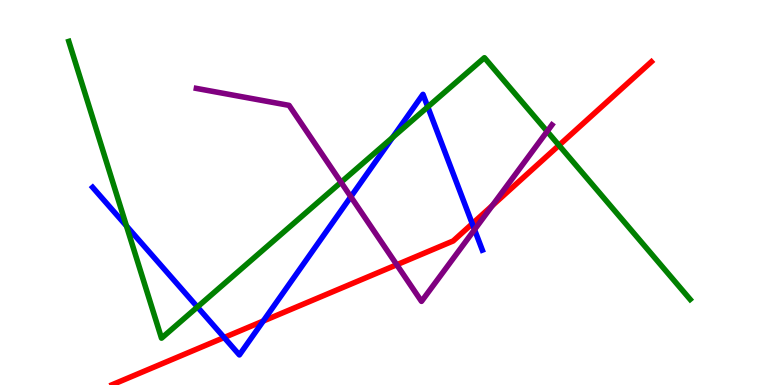[{'lines': ['blue', 'red'], 'intersections': [{'x': 2.89, 'y': 1.23}, {'x': 3.4, 'y': 1.66}, {'x': 6.09, 'y': 4.19}]}, {'lines': ['green', 'red'], 'intersections': [{'x': 7.21, 'y': 6.23}]}, {'lines': ['purple', 'red'], 'intersections': [{'x': 5.12, 'y': 3.12}, {'x': 6.35, 'y': 4.66}]}, {'lines': ['blue', 'green'], 'intersections': [{'x': 1.63, 'y': 4.13}, {'x': 2.55, 'y': 2.03}, {'x': 5.07, 'y': 6.43}, {'x': 5.52, 'y': 7.22}]}, {'lines': ['blue', 'purple'], 'intersections': [{'x': 4.53, 'y': 4.89}, {'x': 6.12, 'y': 4.04}]}, {'lines': ['green', 'purple'], 'intersections': [{'x': 4.4, 'y': 5.27}, {'x': 7.06, 'y': 6.59}]}]